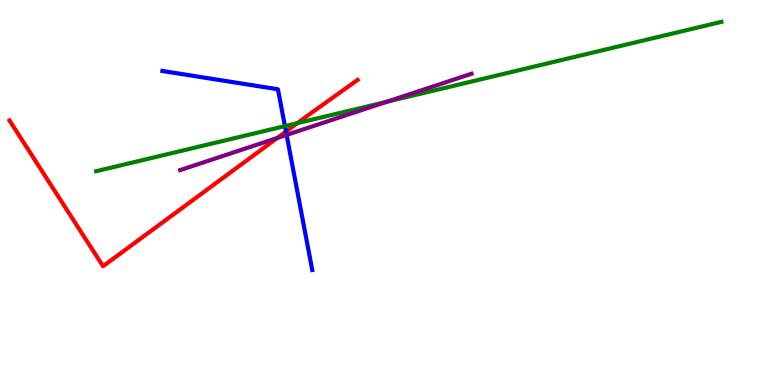[{'lines': ['blue', 'red'], 'intersections': [{'x': 3.69, 'y': 6.58}]}, {'lines': ['green', 'red'], 'intersections': [{'x': 3.84, 'y': 6.8}]}, {'lines': ['purple', 'red'], 'intersections': [{'x': 3.58, 'y': 6.42}]}, {'lines': ['blue', 'green'], 'intersections': [{'x': 3.68, 'y': 6.72}]}, {'lines': ['blue', 'purple'], 'intersections': [{'x': 3.7, 'y': 6.5}]}, {'lines': ['green', 'purple'], 'intersections': [{'x': 4.99, 'y': 7.35}]}]